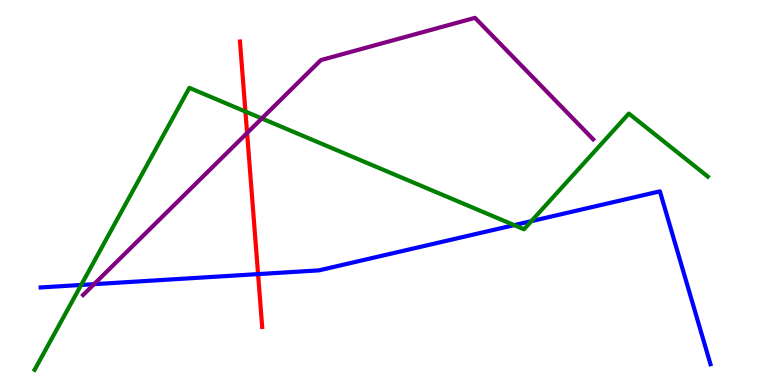[{'lines': ['blue', 'red'], 'intersections': [{'x': 3.33, 'y': 2.88}]}, {'lines': ['green', 'red'], 'intersections': [{'x': 3.17, 'y': 7.1}]}, {'lines': ['purple', 'red'], 'intersections': [{'x': 3.19, 'y': 6.55}]}, {'lines': ['blue', 'green'], 'intersections': [{'x': 1.05, 'y': 2.6}, {'x': 6.63, 'y': 4.15}, {'x': 6.86, 'y': 4.26}]}, {'lines': ['blue', 'purple'], 'intersections': [{'x': 1.21, 'y': 2.62}]}, {'lines': ['green', 'purple'], 'intersections': [{'x': 3.38, 'y': 6.92}]}]